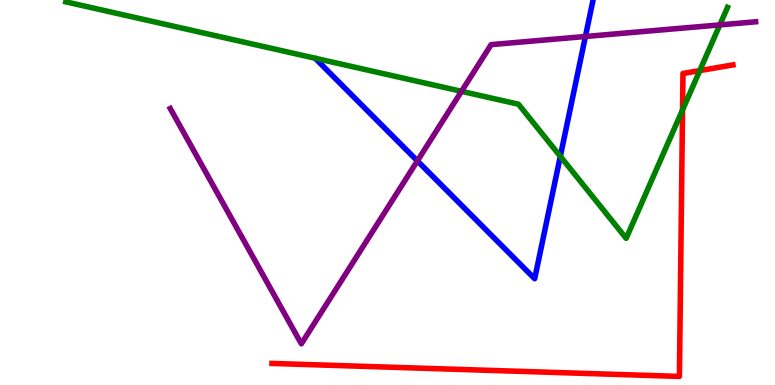[{'lines': ['blue', 'red'], 'intersections': []}, {'lines': ['green', 'red'], 'intersections': [{'x': 8.81, 'y': 7.15}, {'x': 9.03, 'y': 8.17}]}, {'lines': ['purple', 'red'], 'intersections': []}, {'lines': ['blue', 'green'], 'intersections': [{'x': 7.23, 'y': 5.94}]}, {'lines': ['blue', 'purple'], 'intersections': [{'x': 5.39, 'y': 5.82}, {'x': 7.55, 'y': 9.05}]}, {'lines': ['green', 'purple'], 'intersections': [{'x': 5.96, 'y': 7.63}, {'x': 9.29, 'y': 9.35}]}]